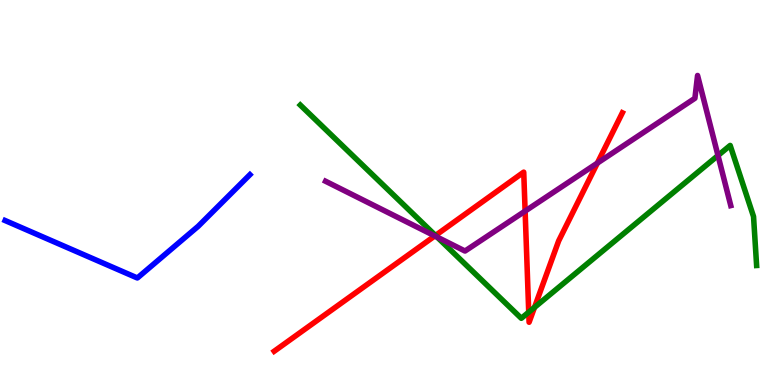[{'lines': ['blue', 'red'], 'intersections': []}, {'lines': ['green', 'red'], 'intersections': [{'x': 5.62, 'y': 3.88}, {'x': 6.82, 'y': 1.89}, {'x': 6.9, 'y': 2.02}]}, {'lines': ['purple', 'red'], 'intersections': [{'x': 5.61, 'y': 3.87}, {'x': 6.78, 'y': 4.52}, {'x': 7.71, 'y': 5.76}]}, {'lines': ['blue', 'green'], 'intersections': []}, {'lines': ['blue', 'purple'], 'intersections': []}, {'lines': ['green', 'purple'], 'intersections': [{'x': 5.64, 'y': 3.84}, {'x': 9.26, 'y': 5.96}]}]